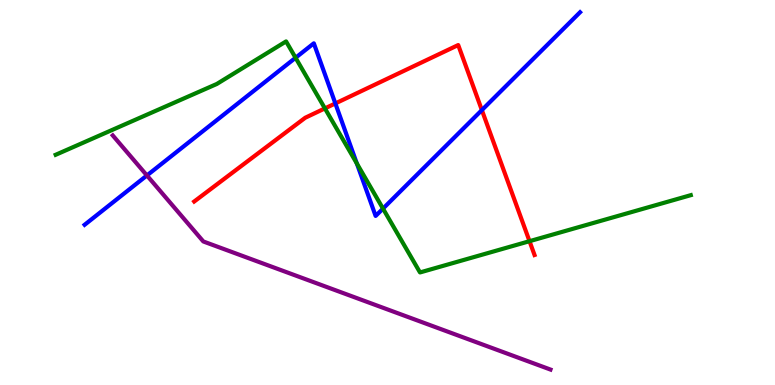[{'lines': ['blue', 'red'], 'intersections': [{'x': 4.33, 'y': 7.31}, {'x': 6.22, 'y': 7.14}]}, {'lines': ['green', 'red'], 'intersections': [{'x': 4.19, 'y': 7.18}, {'x': 6.83, 'y': 3.74}]}, {'lines': ['purple', 'red'], 'intersections': []}, {'lines': ['blue', 'green'], 'intersections': [{'x': 3.81, 'y': 8.5}, {'x': 4.6, 'y': 5.75}, {'x': 4.94, 'y': 4.58}]}, {'lines': ['blue', 'purple'], 'intersections': [{'x': 1.9, 'y': 5.44}]}, {'lines': ['green', 'purple'], 'intersections': []}]